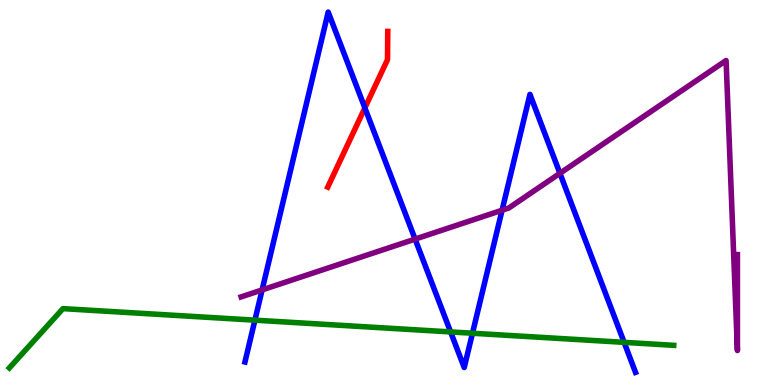[{'lines': ['blue', 'red'], 'intersections': [{'x': 4.71, 'y': 7.2}]}, {'lines': ['green', 'red'], 'intersections': []}, {'lines': ['purple', 'red'], 'intersections': []}, {'lines': ['blue', 'green'], 'intersections': [{'x': 3.29, 'y': 1.68}, {'x': 5.81, 'y': 1.38}, {'x': 6.1, 'y': 1.34}, {'x': 8.05, 'y': 1.11}]}, {'lines': ['blue', 'purple'], 'intersections': [{'x': 3.38, 'y': 2.47}, {'x': 5.36, 'y': 3.79}, {'x': 6.48, 'y': 4.54}, {'x': 7.22, 'y': 5.5}]}, {'lines': ['green', 'purple'], 'intersections': []}]